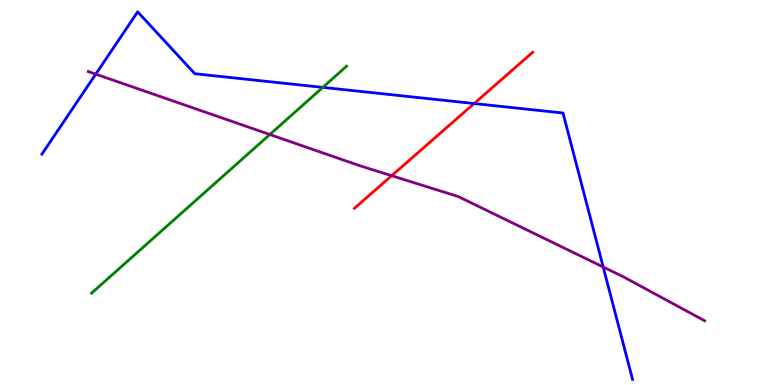[{'lines': ['blue', 'red'], 'intersections': [{'x': 6.12, 'y': 7.31}]}, {'lines': ['green', 'red'], 'intersections': []}, {'lines': ['purple', 'red'], 'intersections': [{'x': 5.05, 'y': 5.44}]}, {'lines': ['blue', 'green'], 'intersections': [{'x': 4.17, 'y': 7.73}]}, {'lines': ['blue', 'purple'], 'intersections': [{'x': 1.24, 'y': 8.07}, {'x': 7.78, 'y': 3.06}]}, {'lines': ['green', 'purple'], 'intersections': [{'x': 3.48, 'y': 6.51}]}]